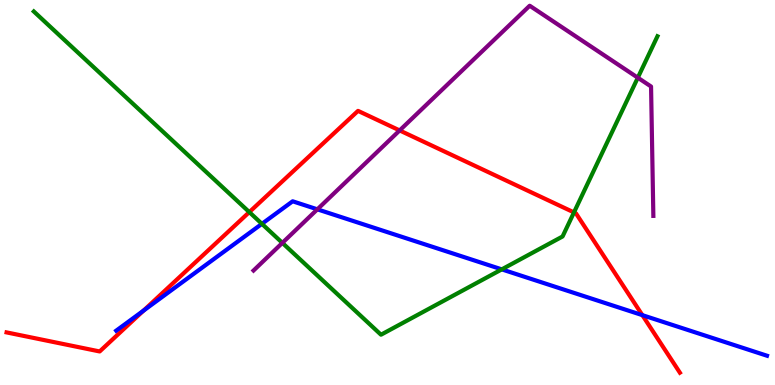[{'lines': ['blue', 'red'], 'intersections': [{'x': 1.85, 'y': 1.93}, {'x': 8.29, 'y': 1.81}]}, {'lines': ['green', 'red'], 'intersections': [{'x': 3.22, 'y': 4.49}, {'x': 7.41, 'y': 4.48}]}, {'lines': ['purple', 'red'], 'intersections': [{'x': 5.16, 'y': 6.61}]}, {'lines': ['blue', 'green'], 'intersections': [{'x': 3.38, 'y': 4.19}, {'x': 6.47, 'y': 3.0}]}, {'lines': ['blue', 'purple'], 'intersections': [{'x': 4.09, 'y': 4.56}]}, {'lines': ['green', 'purple'], 'intersections': [{'x': 3.64, 'y': 3.69}, {'x': 8.23, 'y': 7.98}]}]